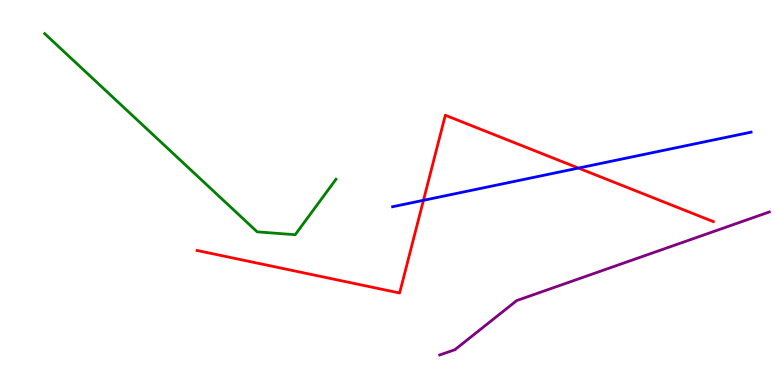[{'lines': ['blue', 'red'], 'intersections': [{'x': 5.46, 'y': 4.8}, {'x': 7.46, 'y': 5.63}]}, {'lines': ['green', 'red'], 'intersections': []}, {'lines': ['purple', 'red'], 'intersections': []}, {'lines': ['blue', 'green'], 'intersections': []}, {'lines': ['blue', 'purple'], 'intersections': []}, {'lines': ['green', 'purple'], 'intersections': []}]